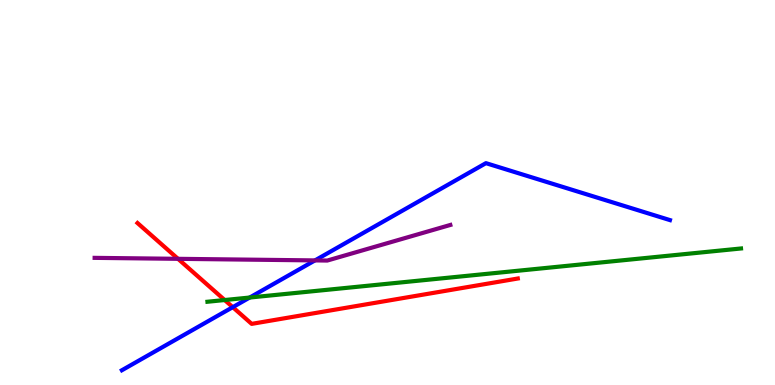[{'lines': ['blue', 'red'], 'intersections': [{'x': 3.0, 'y': 2.02}]}, {'lines': ['green', 'red'], 'intersections': [{'x': 2.9, 'y': 2.21}]}, {'lines': ['purple', 'red'], 'intersections': [{'x': 2.3, 'y': 3.28}]}, {'lines': ['blue', 'green'], 'intersections': [{'x': 3.22, 'y': 2.27}]}, {'lines': ['blue', 'purple'], 'intersections': [{'x': 4.06, 'y': 3.24}]}, {'lines': ['green', 'purple'], 'intersections': []}]